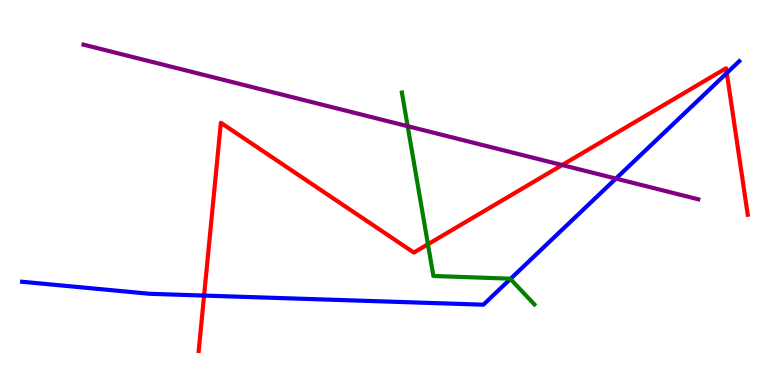[{'lines': ['blue', 'red'], 'intersections': [{'x': 2.63, 'y': 2.32}, {'x': 9.38, 'y': 8.1}]}, {'lines': ['green', 'red'], 'intersections': [{'x': 5.52, 'y': 3.66}]}, {'lines': ['purple', 'red'], 'intersections': [{'x': 7.25, 'y': 5.71}]}, {'lines': ['blue', 'green'], 'intersections': [{'x': 6.59, 'y': 2.75}]}, {'lines': ['blue', 'purple'], 'intersections': [{'x': 7.95, 'y': 5.36}]}, {'lines': ['green', 'purple'], 'intersections': [{'x': 5.26, 'y': 6.72}]}]